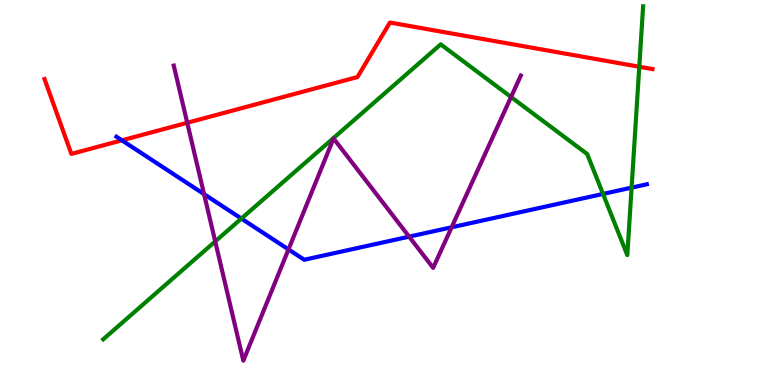[{'lines': ['blue', 'red'], 'intersections': [{'x': 1.57, 'y': 6.36}]}, {'lines': ['green', 'red'], 'intersections': [{'x': 8.25, 'y': 8.27}]}, {'lines': ['purple', 'red'], 'intersections': [{'x': 2.42, 'y': 6.81}]}, {'lines': ['blue', 'green'], 'intersections': [{'x': 3.11, 'y': 4.32}, {'x': 7.78, 'y': 4.96}, {'x': 8.15, 'y': 5.13}]}, {'lines': ['blue', 'purple'], 'intersections': [{'x': 2.63, 'y': 4.96}, {'x': 3.72, 'y': 3.52}, {'x': 5.28, 'y': 3.85}, {'x': 5.83, 'y': 4.1}]}, {'lines': ['green', 'purple'], 'intersections': [{'x': 2.78, 'y': 3.73}, {'x': 6.59, 'y': 7.48}]}]